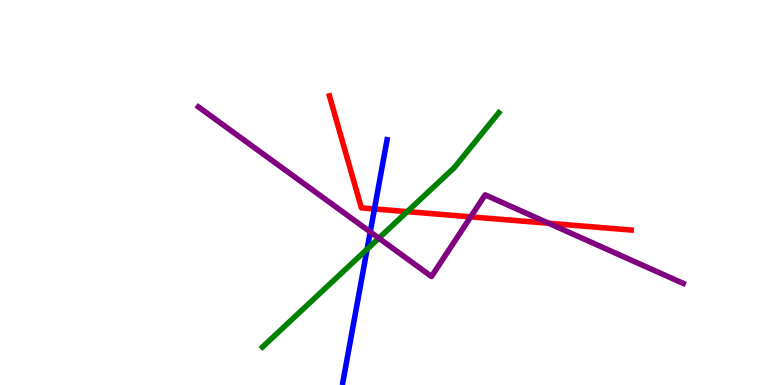[{'lines': ['blue', 'red'], 'intersections': [{'x': 4.83, 'y': 4.57}]}, {'lines': ['green', 'red'], 'intersections': [{'x': 5.25, 'y': 4.5}]}, {'lines': ['purple', 'red'], 'intersections': [{'x': 6.07, 'y': 4.37}, {'x': 7.08, 'y': 4.2}]}, {'lines': ['blue', 'green'], 'intersections': [{'x': 4.74, 'y': 3.53}]}, {'lines': ['blue', 'purple'], 'intersections': [{'x': 4.78, 'y': 3.98}]}, {'lines': ['green', 'purple'], 'intersections': [{'x': 4.89, 'y': 3.81}]}]